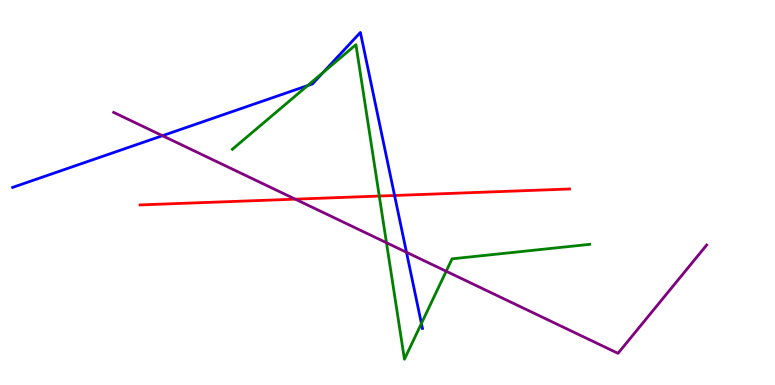[{'lines': ['blue', 'red'], 'intersections': [{'x': 5.09, 'y': 4.92}]}, {'lines': ['green', 'red'], 'intersections': [{'x': 4.89, 'y': 4.91}]}, {'lines': ['purple', 'red'], 'intersections': [{'x': 3.81, 'y': 4.83}]}, {'lines': ['blue', 'green'], 'intersections': [{'x': 3.97, 'y': 7.78}, {'x': 4.17, 'y': 8.12}, {'x': 5.44, 'y': 1.6}]}, {'lines': ['blue', 'purple'], 'intersections': [{'x': 2.1, 'y': 6.48}, {'x': 5.24, 'y': 3.45}]}, {'lines': ['green', 'purple'], 'intersections': [{'x': 4.99, 'y': 3.7}, {'x': 5.76, 'y': 2.95}]}]